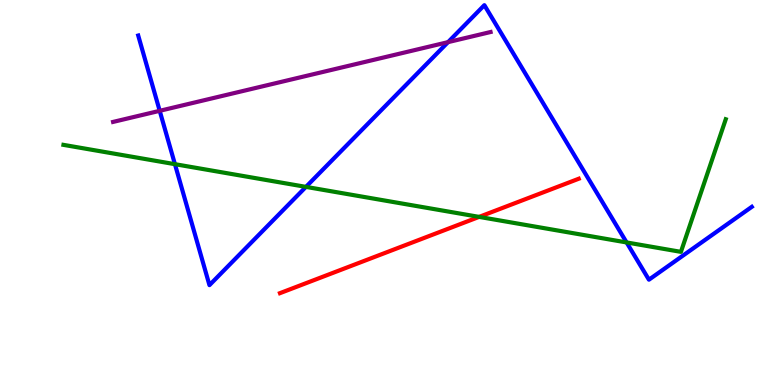[{'lines': ['blue', 'red'], 'intersections': []}, {'lines': ['green', 'red'], 'intersections': [{'x': 6.18, 'y': 4.37}]}, {'lines': ['purple', 'red'], 'intersections': []}, {'lines': ['blue', 'green'], 'intersections': [{'x': 2.26, 'y': 5.74}, {'x': 3.95, 'y': 5.15}, {'x': 8.09, 'y': 3.7}]}, {'lines': ['blue', 'purple'], 'intersections': [{'x': 2.06, 'y': 7.12}, {'x': 5.78, 'y': 8.91}]}, {'lines': ['green', 'purple'], 'intersections': []}]